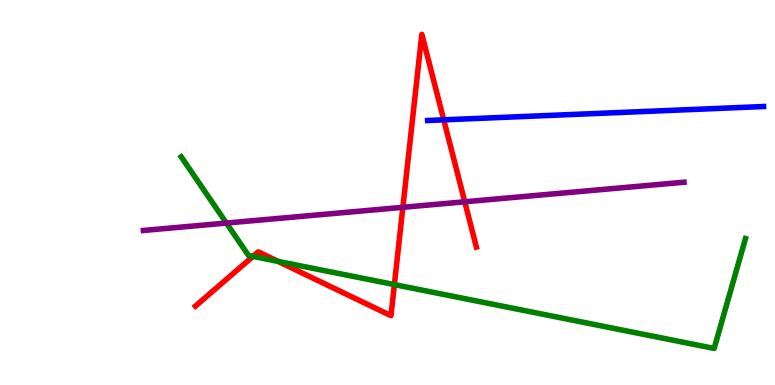[{'lines': ['blue', 'red'], 'intersections': [{'x': 5.73, 'y': 6.89}]}, {'lines': ['green', 'red'], 'intersections': [{'x': 3.26, 'y': 3.34}, {'x': 3.59, 'y': 3.21}, {'x': 5.09, 'y': 2.61}]}, {'lines': ['purple', 'red'], 'intersections': [{'x': 5.2, 'y': 4.62}, {'x': 6.0, 'y': 4.76}]}, {'lines': ['blue', 'green'], 'intersections': []}, {'lines': ['blue', 'purple'], 'intersections': []}, {'lines': ['green', 'purple'], 'intersections': [{'x': 2.92, 'y': 4.21}]}]